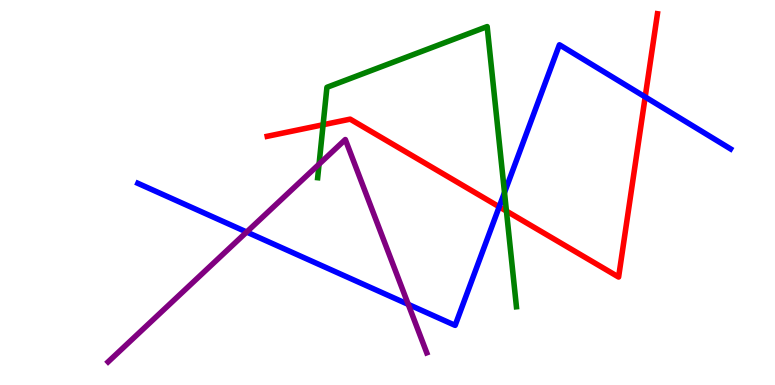[{'lines': ['blue', 'red'], 'intersections': [{'x': 6.44, 'y': 4.63}, {'x': 8.32, 'y': 7.48}]}, {'lines': ['green', 'red'], 'intersections': [{'x': 4.17, 'y': 6.76}, {'x': 6.53, 'y': 4.52}]}, {'lines': ['purple', 'red'], 'intersections': []}, {'lines': ['blue', 'green'], 'intersections': [{'x': 6.51, 'y': 5.0}]}, {'lines': ['blue', 'purple'], 'intersections': [{'x': 3.18, 'y': 3.97}, {'x': 5.27, 'y': 2.09}]}, {'lines': ['green', 'purple'], 'intersections': [{'x': 4.12, 'y': 5.74}]}]